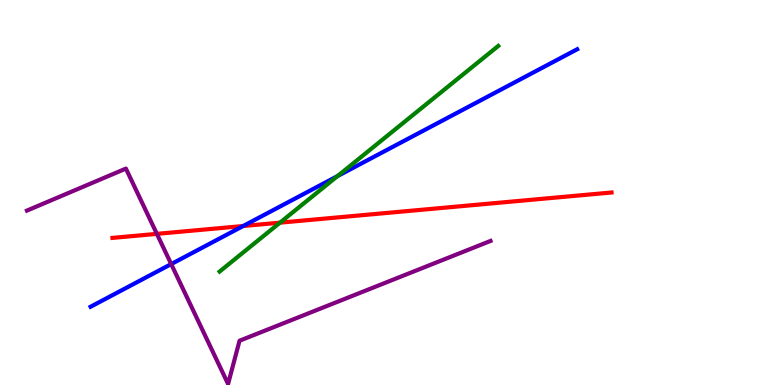[{'lines': ['blue', 'red'], 'intersections': [{'x': 3.14, 'y': 4.13}]}, {'lines': ['green', 'red'], 'intersections': [{'x': 3.61, 'y': 4.22}]}, {'lines': ['purple', 'red'], 'intersections': [{'x': 2.02, 'y': 3.93}]}, {'lines': ['blue', 'green'], 'intersections': [{'x': 4.36, 'y': 5.43}]}, {'lines': ['blue', 'purple'], 'intersections': [{'x': 2.21, 'y': 3.14}]}, {'lines': ['green', 'purple'], 'intersections': []}]